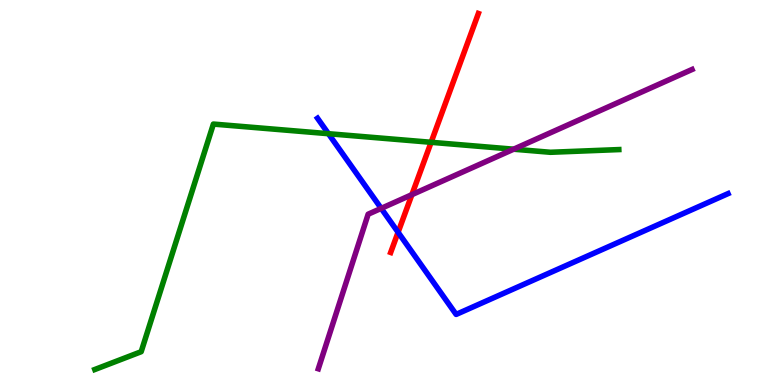[{'lines': ['blue', 'red'], 'intersections': [{'x': 5.14, 'y': 3.97}]}, {'lines': ['green', 'red'], 'intersections': [{'x': 5.56, 'y': 6.3}]}, {'lines': ['purple', 'red'], 'intersections': [{'x': 5.31, 'y': 4.94}]}, {'lines': ['blue', 'green'], 'intersections': [{'x': 4.24, 'y': 6.53}]}, {'lines': ['blue', 'purple'], 'intersections': [{'x': 4.92, 'y': 4.59}]}, {'lines': ['green', 'purple'], 'intersections': [{'x': 6.63, 'y': 6.12}]}]